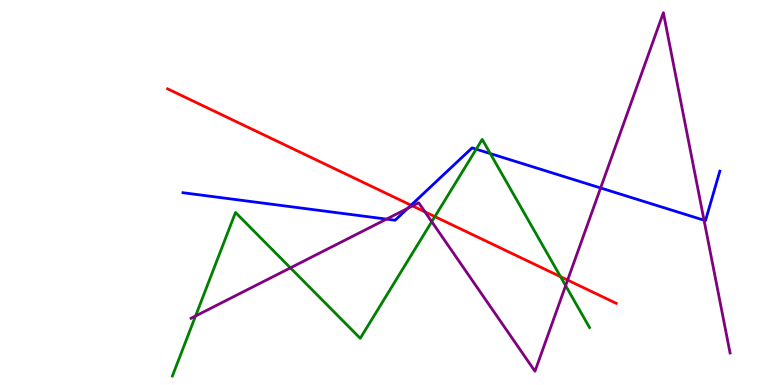[{'lines': ['blue', 'red'], 'intersections': [{'x': 5.3, 'y': 4.67}]}, {'lines': ['green', 'red'], 'intersections': [{'x': 5.61, 'y': 4.37}, {'x': 7.23, 'y': 2.81}]}, {'lines': ['purple', 'red'], 'intersections': [{'x': 5.32, 'y': 4.65}, {'x': 5.48, 'y': 4.5}, {'x': 7.32, 'y': 2.73}]}, {'lines': ['blue', 'green'], 'intersections': [{'x': 6.14, 'y': 6.12}, {'x': 6.33, 'y': 6.01}]}, {'lines': ['blue', 'purple'], 'intersections': [{'x': 4.99, 'y': 4.31}, {'x': 5.26, 'y': 4.59}, {'x': 7.75, 'y': 5.12}, {'x': 9.08, 'y': 4.28}]}, {'lines': ['green', 'purple'], 'intersections': [{'x': 2.52, 'y': 1.79}, {'x': 3.75, 'y': 3.04}, {'x': 5.57, 'y': 4.24}, {'x': 7.3, 'y': 2.58}]}]